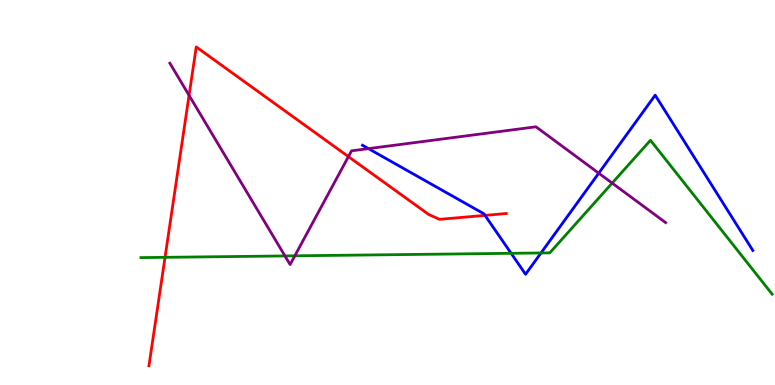[{'lines': ['blue', 'red'], 'intersections': [{'x': 6.26, 'y': 4.41}]}, {'lines': ['green', 'red'], 'intersections': [{'x': 2.13, 'y': 3.32}]}, {'lines': ['purple', 'red'], 'intersections': [{'x': 2.44, 'y': 7.52}, {'x': 4.5, 'y': 5.93}]}, {'lines': ['blue', 'green'], 'intersections': [{'x': 6.6, 'y': 3.42}, {'x': 6.98, 'y': 3.43}]}, {'lines': ['blue', 'purple'], 'intersections': [{'x': 4.75, 'y': 6.14}, {'x': 7.73, 'y': 5.5}]}, {'lines': ['green', 'purple'], 'intersections': [{'x': 3.68, 'y': 3.35}, {'x': 3.8, 'y': 3.36}, {'x': 7.9, 'y': 5.24}]}]